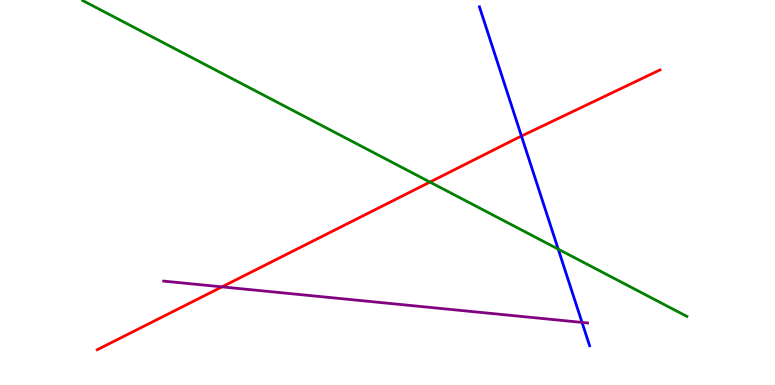[{'lines': ['blue', 'red'], 'intersections': [{'x': 6.73, 'y': 6.47}]}, {'lines': ['green', 'red'], 'intersections': [{'x': 5.55, 'y': 5.27}]}, {'lines': ['purple', 'red'], 'intersections': [{'x': 2.86, 'y': 2.55}]}, {'lines': ['blue', 'green'], 'intersections': [{'x': 7.2, 'y': 3.53}]}, {'lines': ['blue', 'purple'], 'intersections': [{'x': 7.51, 'y': 1.63}]}, {'lines': ['green', 'purple'], 'intersections': []}]